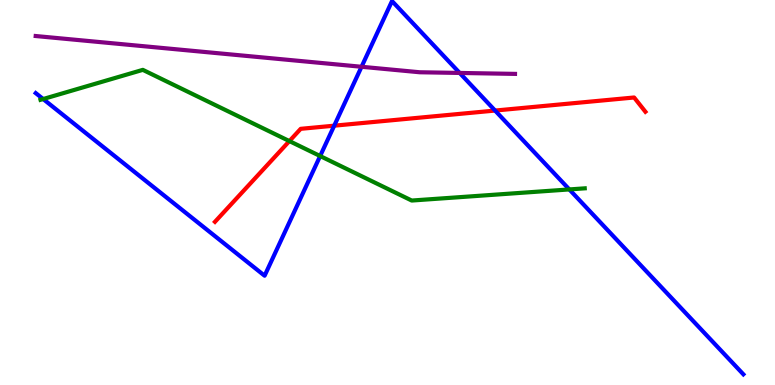[{'lines': ['blue', 'red'], 'intersections': [{'x': 4.31, 'y': 6.74}, {'x': 6.39, 'y': 7.13}]}, {'lines': ['green', 'red'], 'intersections': [{'x': 3.73, 'y': 6.34}]}, {'lines': ['purple', 'red'], 'intersections': []}, {'lines': ['blue', 'green'], 'intersections': [{'x': 0.557, 'y': 7.43}, {'x': 4.13, 'y': 5.95}, {'x': 7.35, 'y': 5.08}]}, {'lines': ['blue', 'purple'], 'intersections': [{'x': 4.67, 'y': 8.27}, {'x': 5.93, 'y': 8.11}]}, {'lines': ['green', 'purple'], 'intersections': []}]